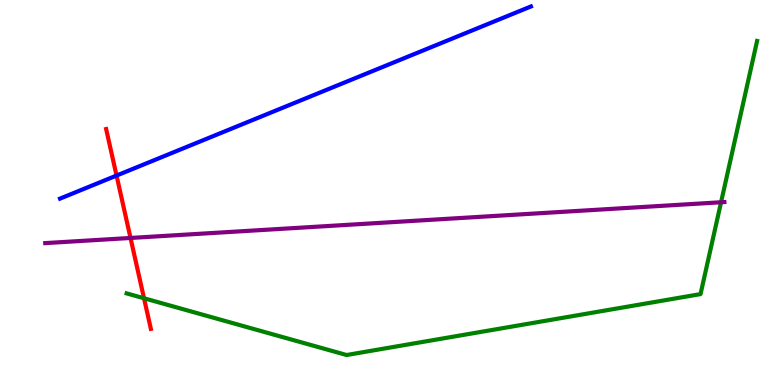[{'lines': ['blue', 'red'], 'intersections': [{'x': 1.5, 'y': 5.44}]}, {'lines': ['green', 'red'], 'intersections': [{'x': 1.86, 'y': 2.25}]}, {'lines': ['purple', 'red'], 'intersections': [{'x': 1.68, 'y': 3.82}]}, {'lines': ['blue', 'green'], 'intersections': []}, {'lines': ['blue', 'purple'], 'intersections': []}, {'lines': ['green', 'purple'], 'intersections': [{'x': 9.3, 'y': 4.75}]}]